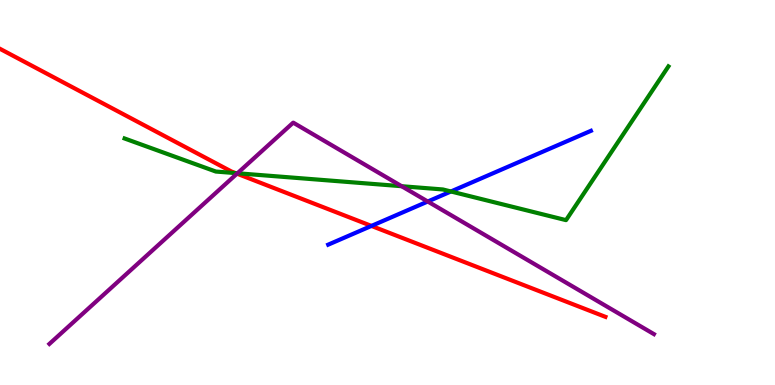[{'lines': ['blue', 'red'], 'intersections': [{'x': 4.79, 'y': 4.13}]}, {'lines': ['green', 'red'], 'intersections': [{'x': 3.04, 'y': 5.5}]}, {'lines': ['purple', 'red'], 'intersections': [{'x': 3.06, 'y': 5.49}]}, {'lines': ['blue', 'green'], 'intersections': [{'x': 5.82, 'y': 5.03}]}, {'lines': ['blue', 'purple'], 'intersections': [{'x': 5.52, 'y': 4.77}]}, {'lines': ['green', 'purple'], 'intersections': [{'x': 3.06, 'y': 5.5}, {'x': 5.18, 'y': 5.16}]}]